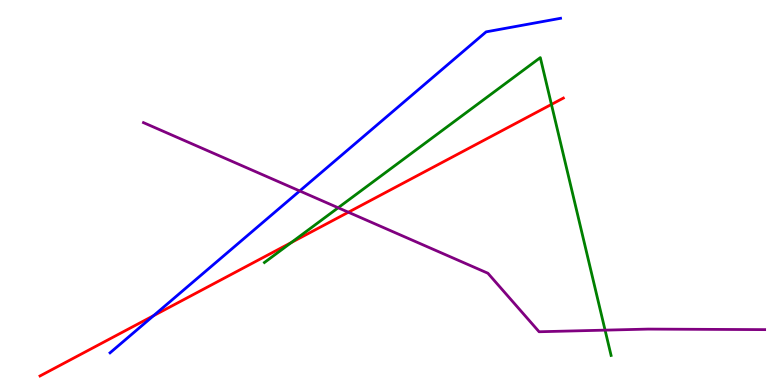[{'lines': ['blue', 'red'], 'intersections': [{'x': 1.98, 'y': 1.8}]}, {'lines': ['green', 'red'], 'intersections': [{'x': 3.76, 'y': 3.7}, {'x': 7.12, 'y': 7.29}]}, {'lines': ['purple', 'red'], 'intersections': [{'x': 4.5, 'y': 4.49}]}, {'lines': ['blue', 'green'], 'intersections': []}, {'lines': ['blue', 'purple'], 'intersections': [{'x': 3.87, 'y': 5.04}]}, {'lines': ['green', 'purple'], 'intersections': [{'x': 4.36, 'y': 4.6}, {'x': 7.81, 'y': 1.42}]}]